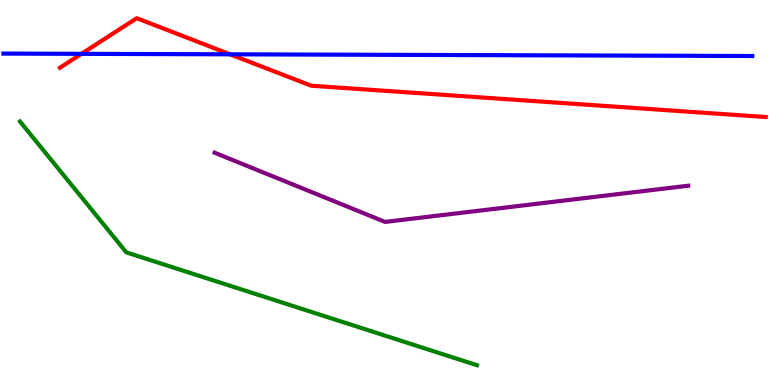[{'lines': ['blue', 'red'], 'intersections': [{'x': 1.05, 'y': 8.6}, {'x': 2.97, 'y': 8.59}]}, {'lines': ['green', 'red'], 'intersections': []}, {'lines': ['purple', 'red'], 'intersections': []}, {'lines': ['blue', 'green'], 'intersections': []}, {'lines': ['blue', 'purple'], 'intersections': []}, {'lines': ['green', 'purple'], 'intersections': []}]